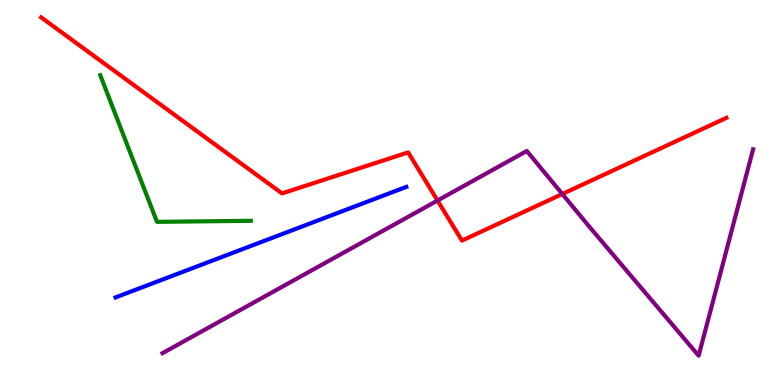[{'lines': ['blue', 'red'], 'intersections': []}, {'lines': ['green', 'red'], 'intersections': []}, {'lines': ['purple', 'red'], 'intersections': [{'x': 5.65, 'y': 4.79}, {'x': 7.26, 'y': 4.96}]}, {'lines': ['blue', 'green'], 'intersections': []}, {'lines': ['blue', 'purple'], 'intersections': []}, {'lines': ['green', 'purple'], 'intersections': []}]